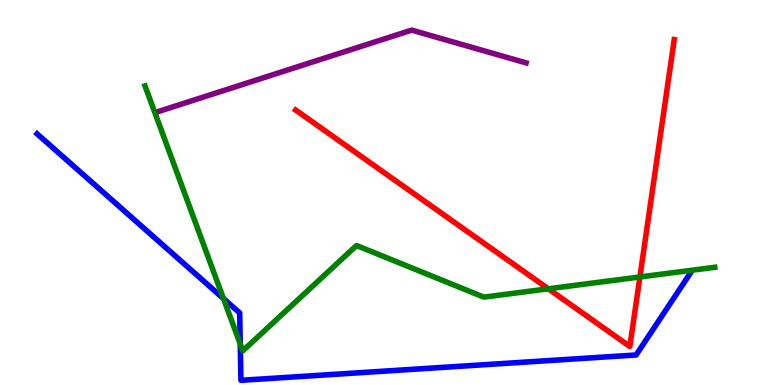[{'lines': ['blue', 'red'], 'intersections': []}, {'lines': ['green', 'red'], 'intersections': [{'x': 7.08, 'y': 2.5}, {'x': 8.26, 'y': 2.81}]}, {'lines': ['purple', 'red'], 'intersections': []}, {'lines': ['blue', 'green'], 'intersections': [{'x': 2.88, 'y': 2.24}, {'x': 3.1, 'y': 1.06}]}, {'lines': ['blue', 'purple'], 'intersections': []}, {'lines': ['green', 'purple'], 'intersections': []}]